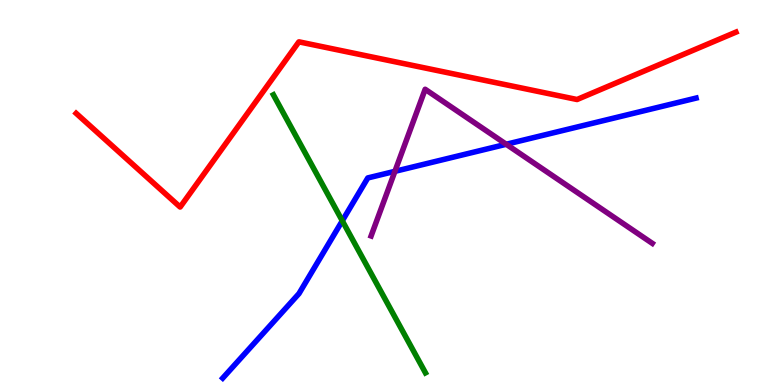[{'lines': ['blue', 'red'], 'intersections': []}, {'lines': ['green', 'red'], 'intersections': []}, {'lines': ['purple', 'red'], 'intersections': []}, {'lines': ['blue', 'green'], 'intersections': [{'x': 4.42, 'y': 4.26}]}, {'lines': ['blue', 'purple'], 'intersections': [{'x': 5.1, 'y': 5.55}, {'x': 6.53, 'y': 6.25}]}, {'lines': ['green', 'purple'], 'intersections': []}]